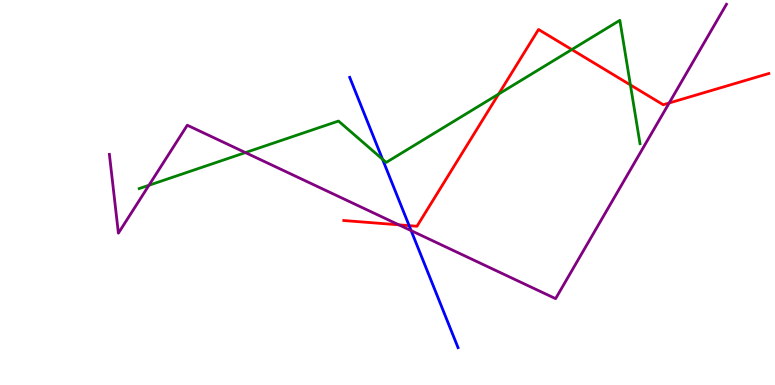[{'lines': ['blue', 'red'], 'intersections': [{'x': 5.28, 'y': 4.14}]}, {'lines': ['green', 'red'], 'intersections': [{'x': 6.43, 'y': 7.56}, {'x': 7.38, 'y': 8.71}, {'x': 8.13, 'y': 7.79}]}, {'lines': ['purple', 'red'], 'intersections': [{'x': 5.15, 'y': 4.16}, {'x': 8.63, 'y': 7.32}]}, {'lines': ['blue', 'green'], 'intersections': [{'x': 4.94, 'y': 5.86}]}, {'lines': ['blue', 'purple'], 'intersections': [{'x': 5.3, 'y': 4.01}]}, {'lines': ['green', 'purple'], 'intersections': [{'x': 1.92, 'y': 5.19}, {'x': 3.17, 'y': 6.04}]}]